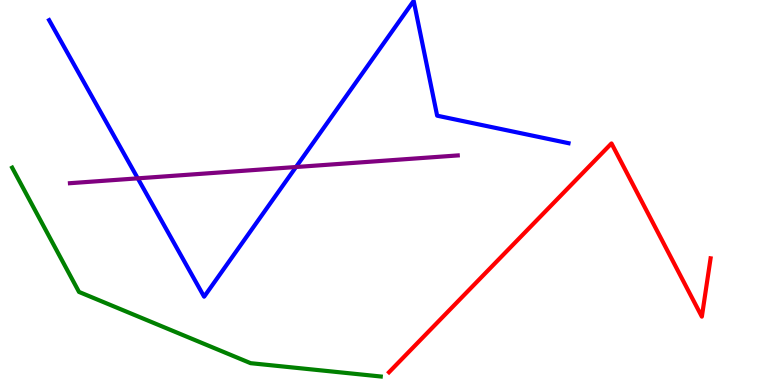[{'lines': ['blue', 'red'], 'intersections': []}, {'lines': ['green', 'red'], 'intersections': []}, {'lines': ['purple', 'red'], 'intersections': []}, {'lines': ['blue', 'green'], 'intersections': []}, {'lines': ['blue', 'purple'], 'intersections': [{'x': 1.78, 'y': 5.37}, {'x': 3.82, 'y': 5.66}]}, {'lines': ['green', 'purple'], 'intersections': []}]